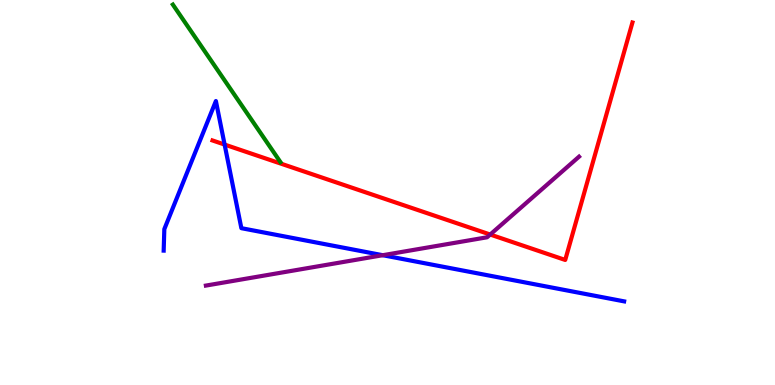[{'lines': ['blue', 'red'], 'intersections': [{'x': 2.9, 'y': 6.25}]}, {'lines': ['green', 'red'], 'intersections': []}, {'lines': ['purple', 'red'], 'intersections': [{'x': 6.33, 'y': 3.91}]}, {'lines': ['blue', 'green'], 'intersections': []}, {'lines': ['blue', 'purple'], 'intersections': [{'x': 4.94, 'y': 3.37}]}, {'lines': ['green', 'purple'], 'intersections': []}]